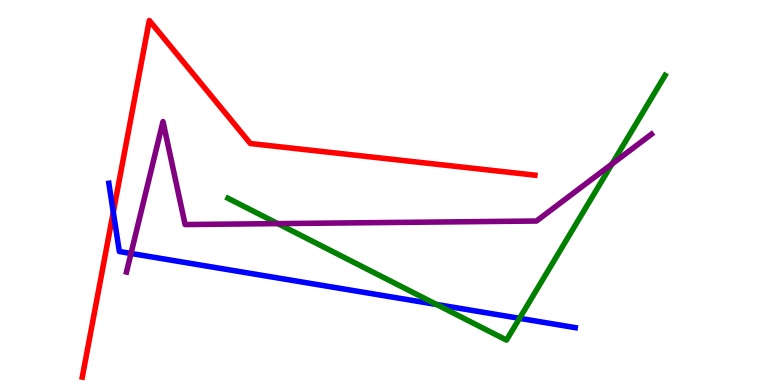[{'lines': ['blue', 'red'], 'intersections': [{'x': 1.46, 'y': 4.49}]}, {'lines': ['green', 'red'], 'intersections': []}, {'lines': ['purple', 'red'], 'intersections': []}, {'lines': ['blue', 'green'], 'intersections': [{'x': 5.63, 'y': 2.09}, {'x': 6.7, 'y': 1.73}]}, {'lines': ['blue', 'purple'], 'intersections': [{'x': 1.69, 'y': 3.42}]}, {'lines': ['green', 'purple'], 'intersections': [{'x': 3.58, 'y': 4.19}, {'x': 7.9, 'y': 5.74}]}]